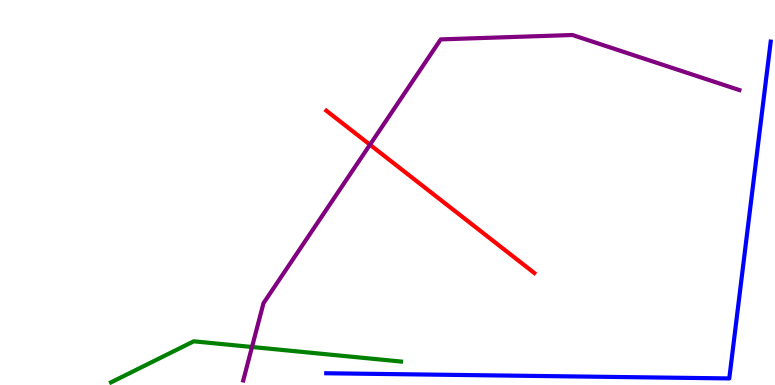[{'lines': ['blue', 'red'], 'intersections': []}, {'lines': ['green', 'red'], 'intersections': []}, {'lines': ['purple', 'red'], 'intersections': [{'x': 4.77, 'y': 6.24}]}, {'lines': ['blue', 'green'], 'intersections': []}, {'lines': ['blue', 'purple'], 'intersections': []}, {'lines': ['green', 'purple'], 'intersections': [{'x': 3.25, 'y': 0.987}]}]